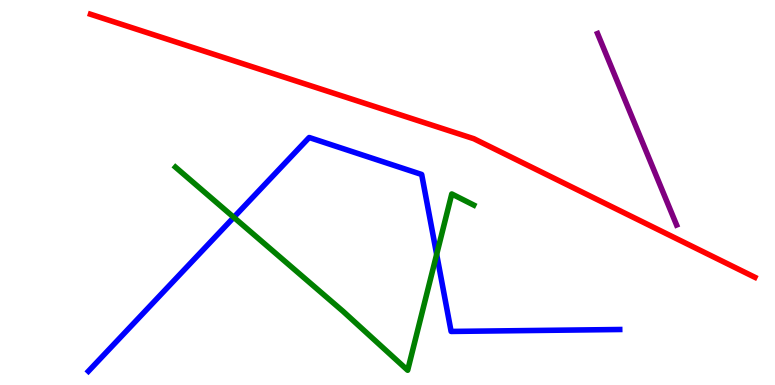[{'lines': ['blue', 'red'], 'intersections': []}, {'lines': ['green', 'red'], 'intersections': []}, {'lines': ['purple', 'red'], 'intersections': []}, {'lines': ['blue', 'green'], 'intersections': [{'x': 3.02, 'y': 4.36}, {'x': 5.63, 'y': 3.39}]}, {'lines': ['blue', 'purple'], 'intersections': []}, {'lines': ['green', 'purple'], 'intersections': []}]